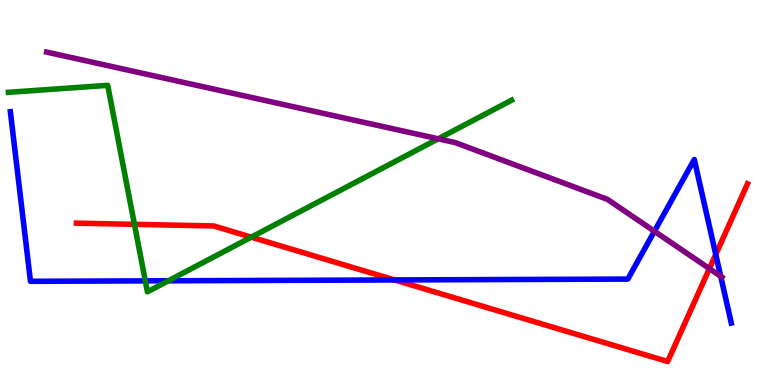[{'lines': ['blue', 'red'], 'intersections': [{'x': 5.09, 'y': 2.73}, {'x': 9.24, 'y': 3.39}]}, {'lines': ['green', 'red'], 'intersections': [{'x': 1.73, 'y': 4.17}, {'x': 3.24, 'y': 3.84}]}, {'lines': ['purple', 'red'], 'intersections': [{'x': 9.15, 'y': 3.02}]}, {'lines': ['blue', 'green'], 'intersections': [{'x': 1.88, 'y': 2.7}, {'x': 2.17, 'y': 2.71}]}, {'lines': ['blue', 'purple'], 'intersections': [{'x': 8.44, 'y': 3.99}, {'x': 9.3, 'y': 2.82}]}, {'lines': ['green', 'purple'], 'intersections': [{'x': 5.65, 'y': 6.39}]}]